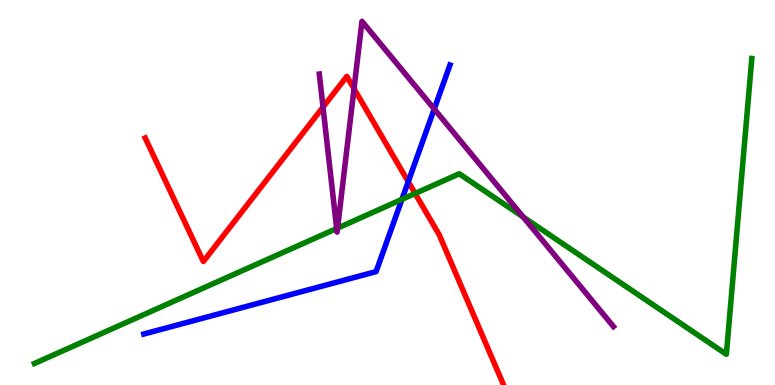[{'lines': ['blue', 'red'], 'intersections': [{'x': 5.27, 'y': 5.28}]}, {'lines': ['green', 'red'], 'intersections': [{'x': 5.36, 'y': 4.97}]}, {'lines': ['purple', 'red'], 'intersections': [{'x': 4.17, 'y': 7.22}, {'x': 4.57, 'y': 7.7}]}, {'lines': ['blue', 'green'], 'intersections': [{'x': 5.19, 'y': 4.82}]}, {'lines': ['blue', 'purple'], 'intersections': [{'x': 5.6, 'y': 7.17}]}, {'lines': ['green', 'purple'], 'intersections': [{'x': 4.34, 'y': 4.06}, {'x': 4.36, 'y': 4.07}, {'x': 6.75, 'y': 4.36}]}]